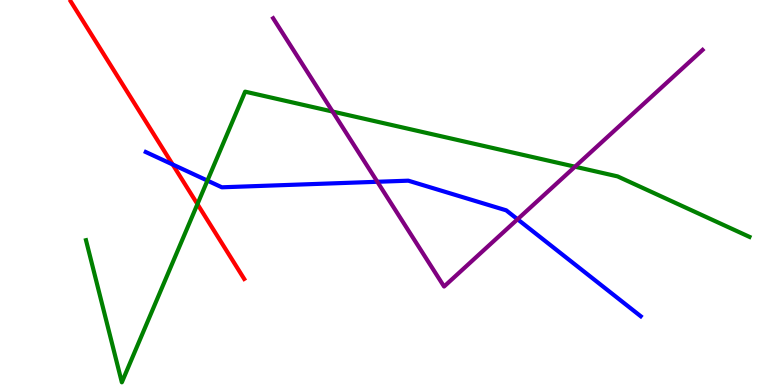[{'lines': ['blue', 'red'], 'intersections': [{'x': 2.23, 'y': 5.73}]}, {'lines': ['green', 'red'], 'intersections': [{'x': 2.55, 'y': 4.7}]}, {'lines': ['purple', 'red'], 'intersections': []}, {'lines': ['blue', 'green'], 'intersections': [{'x': 2.68, 'y': 5.31}]}, {'lines': ['blue', 'purple'], 'intersections': [{'x': 4.87, 'y': 5.28}, {'x': 6.68, 'y': 4.3}]}, {'lines': ['green', 'purple'], 'intersections': [{'x': 4.29, 'y': 7.1}, {'x': 7.42, 'y': 5.67}]}]